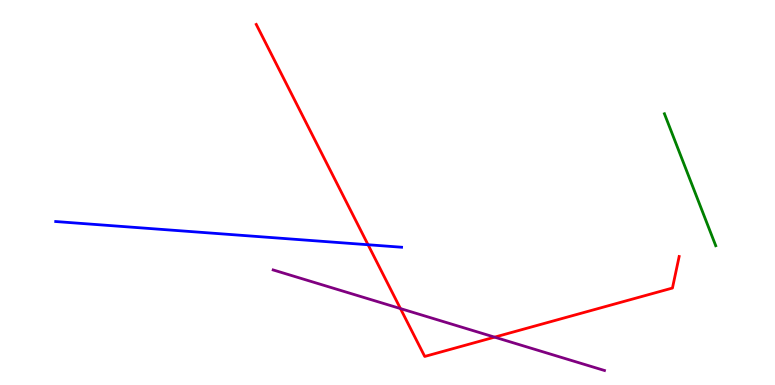[{'lines': ['blue', 'red'], 'intersections': [{'x': 4.75, 'y': 3.64}]}, {'lines': ['green', 'red'], 'intersections': []}, {'lines': ['purple', 'red'], 'intersections': [{'x': 5.17, 'y': 1.99}, {'x': 6.38, 'y': 1.24}]}, {'lines': ['blue', 'green'], 'intersections': []}, {'lines': ['blue', 'purple'], 'intersections': []}, {'lines': ['green', 'purple'], 'intersections': []}]